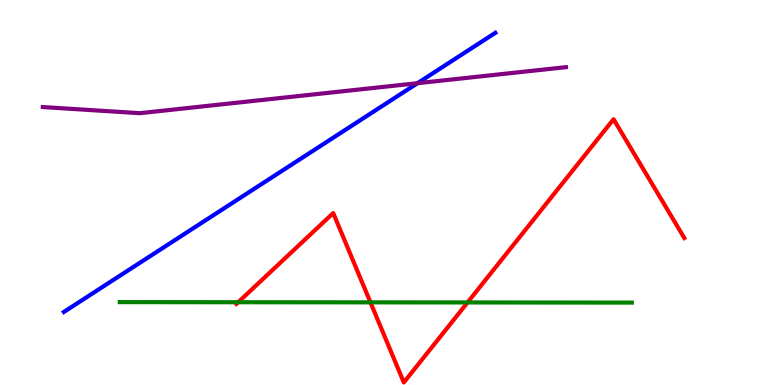[{'lines': ['blue', 'red'], 'intersections': []}, {'lines': ['green', 'red'], 'intersections': [{'x': 3.07, 'y': 2.15}, {'x': 4.78, 'y': 2.15}, {'x': 6.03, 'y': 2.14}]}, {'lines': ['purple', 'red'], 'intersections': []}, {'lines': ['blue', 'green'], 'intersections': []}, {'lines': ['blue', 'purple'], 'intersections': [{'x': 5.39, 'y': 7.84}]}, {'lines': ['green', 'purple'], 'intersections': []}]